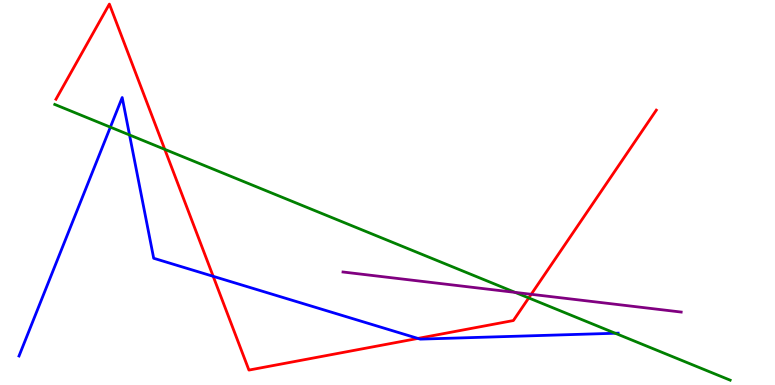[{'lines': ['blue', 'red'], 'intersections': [{'x': 2.75, 'y': 2.82}, {'x': 5.39, 'y': 1.21}]}, {'lines': ['green', 'red'], 'intersections': [{'x': 2.13, 'y': 6.12}, {'x': 6.82, 'y': 2.26}]}, {'lines': ['purple', 'red'], 'intersections': [{'x': 6.85, 'y': 2.36}]}, {'lines': ['blue', 'green'], 'intersections': [{'x': 1.42, 'y': 6.7}, {'x': 1.67, 'y': 6.49}, {'x': 7.94, 'y': 1.34}]}, {'lines': ['blue', 'purple'], 'intersections': []}, {'lines': ['green', 'purple'], 'intersections': [{'x': 6.65, 'y': 2.41}]}]